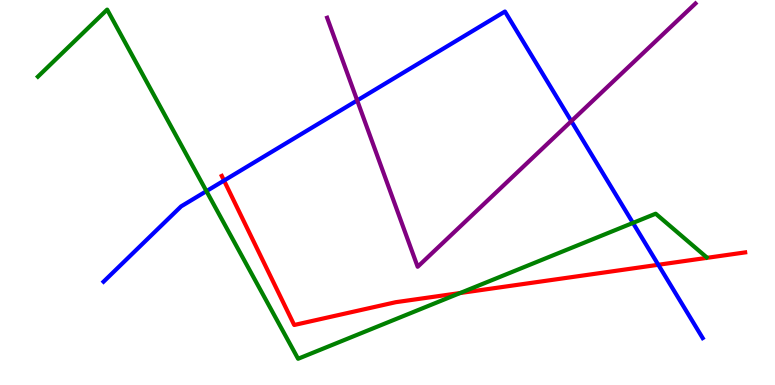[{'lines': ['blue', 'red'], 'intersections': [{'x': 2.89, 'y': 5.31}, {'x': 8.49, 'y': 3.12}]}, {'lines': ['green', 'red'], 'intersections': [{'x': 5.94, 'y': 2.39}]}, {'lines': ['purple', 'red'], 'intersections': []}, {'lines': ['blue', 'green'], 'intersections': [{'x': 2.66, 'y': 5.04}, {'x': 8.17, 'y': 4.21}]}, {'lines': ['blue', 'purple'], 'intersections': [{'x': 4.61, 'y': 7.39}, {'x': 7.37, 'y': 6.85}]}, {'lines': ['green', 'purple'], 'intersections': []}]